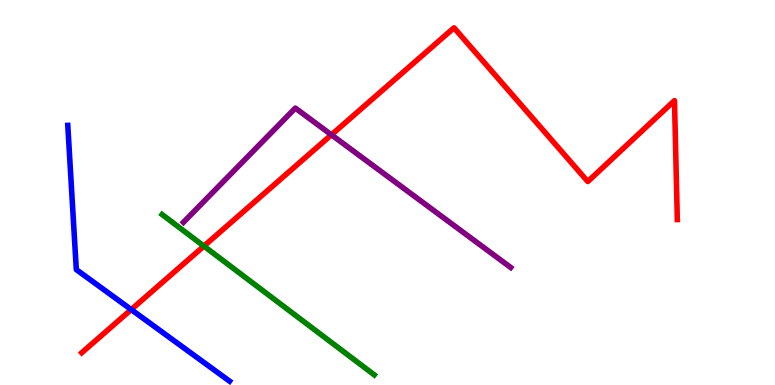[{'lines': ['blue', 'red'], 'intersections': [{'x': 1.69, 'y': 1.96}]}, {'lines': ['green', 'red'], 'intersections': [{'x': 2.63, 'y': 3.61}]}, {'lines': ['purple', 'red'], 'intersections': [{'x': 4.28, 'y': 6.5}]}, {'lines': ['blue', 'green'], 'intersections': []}, {'lines': ['blue', 'purple'], 'intersections': []}, {'lines': ['green', 'purple'], 'intersections': []}]